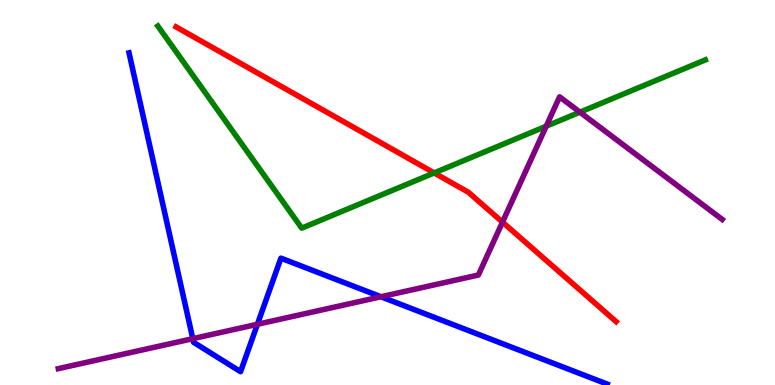[{'lines': ['blue', 'red'], 'intersections': []}, {'lines': ['green', 'red'], 'intersections': [{'x': 5.6, 'y': 5.51}]}, {'lines': ['purple', 'red'], 'intersections': [{'x': 6.48, 'y': 4.23}]}, {'lines': ['blue', 'green'], 'intersections': []}, {'lines': ['blue', 'purple'], 'intersections': [{'x': 2.49, 'y': 1.2}, {'x': 3.32, 'y': 1.58}, {'x': 4.92, 'y': 2.29}]}, {'lines': ['green', 'purple'], 'intersections': [{'x': 7.05, 'y': 6.72}, {'x': 7.48, 'y': 7.09}]}]